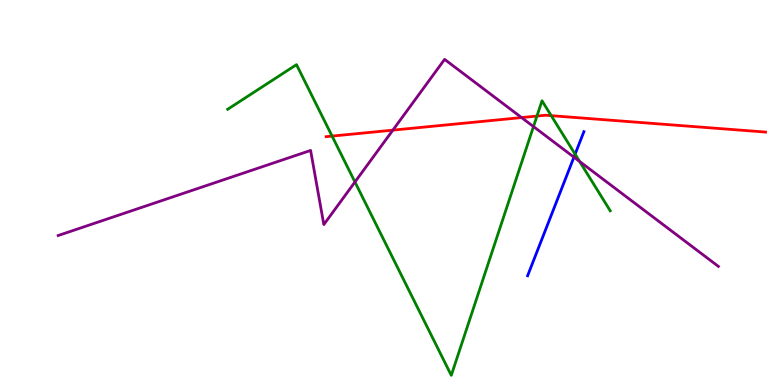[{'lines': ['blue', 'red'], 'intersections': []}, {'lines': ['green', 'red'], 'intersections': [{'x': 4.28, 'y': 6.47}, {'x': 6.93, 'y': 6.99}, {'x': 7.11, 'y': 7.0}]}, {'lines': ['purple', 'red'], 'intersections': [{'x': 5.07, 'y': 6.62}, {'x': 6.73, 'y': 6.95}]}, {'lines': ['blue', 'green'], 'intersections': [{'x': 7.42, 'y': 6.0}]}, {'lines': ['blue', 'purple'], 'intersections': [{'x': 7.41, 'y': 5.92}]}, {'lines': ['green', 'purple'], 'intersections': [{'x': 4.58, 'y': 5.27}, {'x': 6.88, 'y': 6.71}, {'x': 7.48, 'y': 5.81}]}]